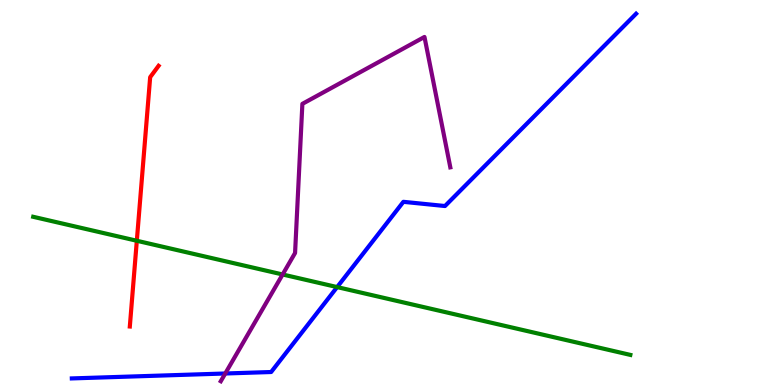[{'lines': ['blue', 'red'], 'intersections': []}, {'lines': ['green', 'red'], 'intersections': [{'x': 1.77, 'y': 3.75}]}, {'lines': ['purple', 'red'], 'intersections': []}, {'lines': ['blue', 'green'], 'intersections': [{'x': 4.35, 'y': 2.54}]}, {'lines': ['blue', 'purple'], 'intersections': [{'x': 2.91, 'y': 0.299}]}, {'lines': ['green', 'purple'], 'intersections': [{'x': 3.65, 'y': 2.87}]}]